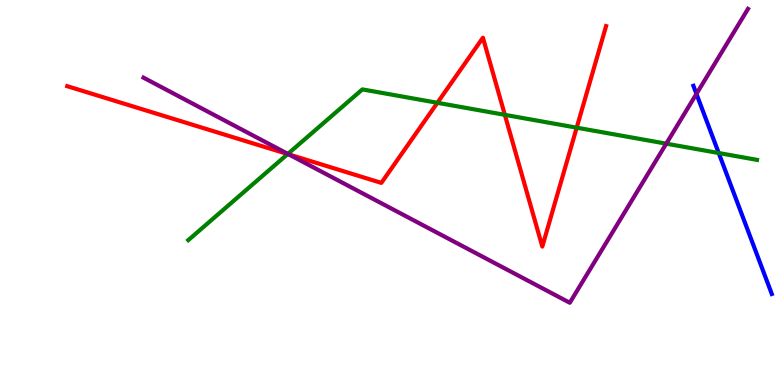[{'lines': ['blue', 'red'], 'intersections': []}, {'lines': ['green', 'red'], 'intersections': [{'x': 3.71, 'y': 6.0}, {'x': 5.64, 'y': 7.33}, {'x': 6.51, 'y': 7.02}, {'x': 7.44, 'y': 6.68}]}, {'lines': ['purple', 'red'], 'intersections': [{'x': 3.73, 'y': 5.99}]}, {'lines': ['blue', 'green'], 'intersections': [{'x': 9.27, 'y': 6.03}]}, {'lines': ['blue', 'purple'], 'intersections': [{'x': 8.99, 'y': 7.56}]}, {'lines': ['green', 'purple'], 'intersections': [{'x': 3.71, 'y': 6.0}, {'x': 8.6, 'y': 6.27}]}]